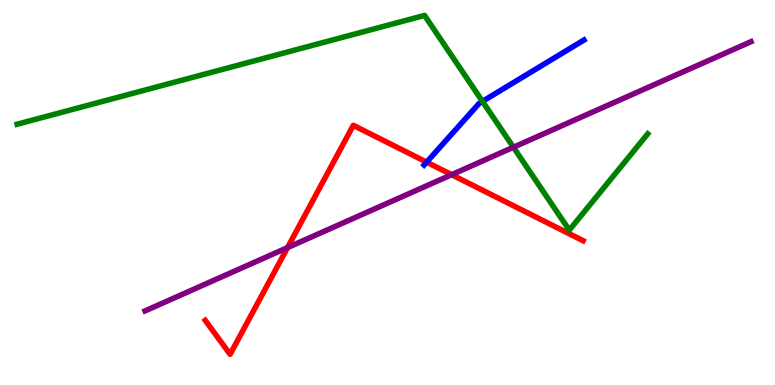[{'lines': ['blue', 'red'], 'intersections': [{'x': 5.51, 'y': 5.79}]}, {'lines': ['green', 'red'], 'intersections': []}, {'lines': ['purple', 'red'], 'intersections': [{'x': 3.71, 'y': 3.57}, {'x': 5.83, 'y': 5.46}]}, {'lines': ['blue', 'green'], 'intersections': [{'x': 6.23, 'y': 7.37}]}, {'lines': ['blue', 'purple'], 'intersections': []}, {'lines': ['green', 'purple'], 'intersections': [{'x': 6.62, 'y': 6.18}]}]